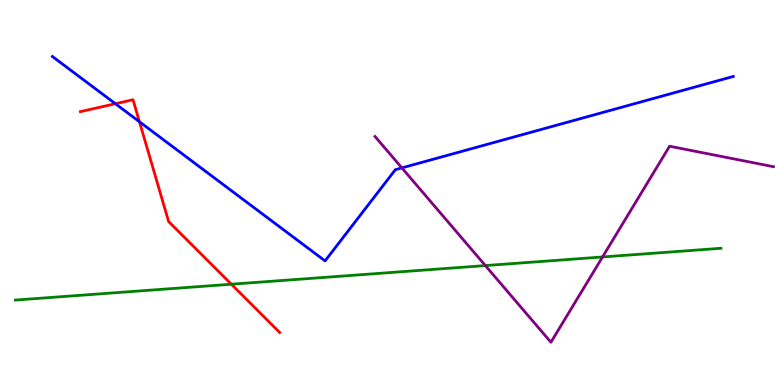[{'lines': ['blue', 'red'], 'intersections': [{'x': 1.49, 'y': 7.31}, {'x': 1.8, 'y': 6.84}]}, {'lines': ['green', 'red'], 'intersections': [{'x': 2.99, 'y': 2.62}]}, {'lines': ['purple', 'red'], 'intersections': []}, {'lines': ['blue', 'green'], 'intersections': []}, {'lines': ['blue', 'purple'], 'intersections': [{'x': 5.19, 'y': 5.64}]}, {'lines': ['green', 'purple'], 'intersections': [{'x': 6.26, 'y': 3.1}, {'x': 7.77, 'y': 3.33}]}]